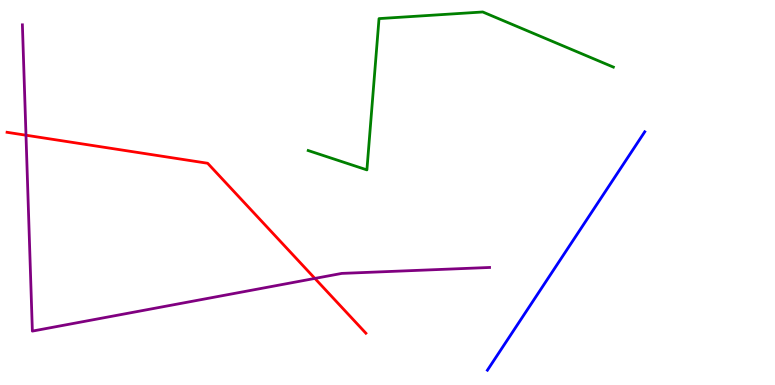[{'lines': ['blue', 'red'], 'intersections': []}, {'lines': ['green', 'red'], 'intersections': []}, {'lines': ['purple', 'red'], 'intersections': [{'x': 0.335, 'y': 6.49}, {'x': 4.06, 'y': 2.77}]}, {'lines': ['blue', 'green'], 'intersections': []}, {'lines': ['blue', 'purple'], 'intersections': []}, {'lines': ['green', 'purple'], 'intersections': []}]